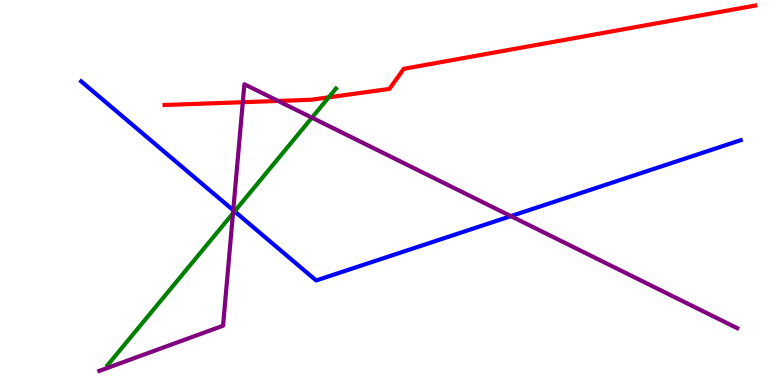[{'lines': ['blue', 'red'], 'intersections': []}, {'lines': ['green', 'red'], 'intersections': [{'x': 4.24, 'y': 7.47}]}, {'lines': ['purple', 'red'], 'intersections': [{'x': 3.13, 'y': 7.35}, {'x': 3.59, 'y': 7.38}]}, {'lines': ['blue', 'green'], 'intersections': [{'x': 3.03, 'y': 4.51}]}, {'lines': ['blue', 'purple'], 'intersections': [{'x': 3.01, 'y': 4.54}, {'x': 6.59, 'y': 4.39}]}, {'lines': ['green', 'purple'], 'intersections': [{'x': 3.01, 'y': 4.46}, {'x': 4.03, 'y': 6.94}]}]